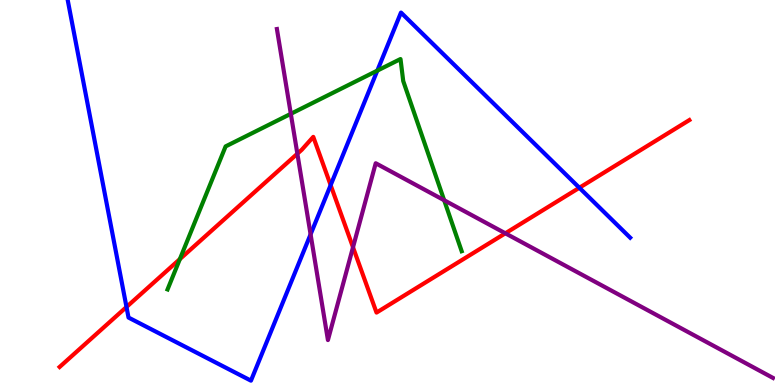[{'lines': ['blue', 'red'], 'intersections': [{'x': 1.63, 'y': 2.03}, {'x': 4.27, 'y': 5.19}, {'x': 7.48, 'y': 5.12}]}, {'lines': ['green', 'red'], 'intersections': [{'x': 2.32, 'y': 3.27}]}, {'lines': ['purple', 'red'], 'intersections': [{'x': 3.84, 'y': 6.01}, {'x': 4.55, 'y': 3.58}, {'x': 6.52, 'y': 3.94}]}, {'lines': ['blue', 'green'], 'intersections': [{'x': 4.87, 'y': 8.17}]}, {'lines': ['blue', 'purple'], 'intersections': [{'x': 4.01, 'y': 3.91}]}, {'lines': ['green', 'purple'], 'intersections': [{'x': 3.75, 'y': 7.04}, {'x': 5.73, 'y': 4.8}]}]